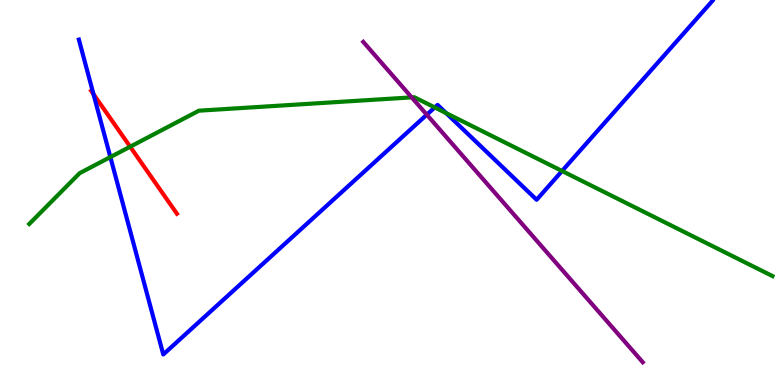[{'lines': ['blue', 'red'], 'intersections': [{'x': 1.21, 'y': 7.55}]}, {'lines': ['green', 'red'], 'intersections': [{'x': 1.68, 'y': 6.19}]}, {'lines': ['purple', 'red'], 'intersections': []}, {'lines': ['blue', 'green'], 'intersections': [{'x': 1.42, 'y': 5.92}, {'x': 5.61, 'y': 7.21}, {'x': 5.76, 'y': 7.06}, {'x': 7.25, 'y': 5.56}]}, {'lines': ['blue', 'purple'], 'intersections': [{'x': 5.51, 'y': 7.02}]}, {'lines': ['green', 'purple'], 'intersections': [{'x': 5.31, 'y': 7.47}]}]